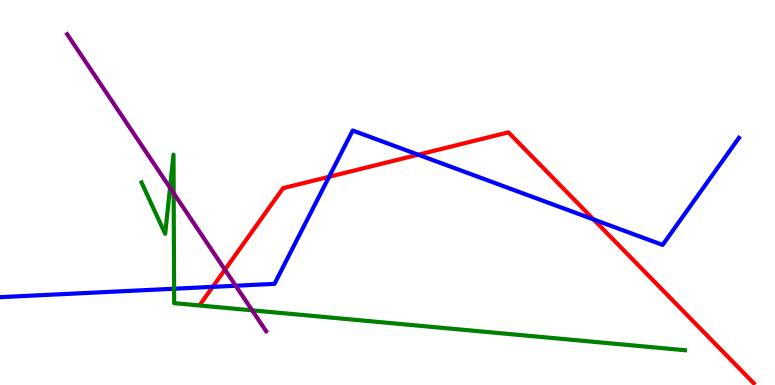[{'lines': ['blue', 'red'], 'intersections': [{'x': 2.74, 'y': 2.55}, {'x': 4.25, 'y': 5.41}, {'x': 5.4, 'y': 5.98}, {'x': 7.66, 'y': 4.3}]}, {'lines': ['green', 'red'], 'intersections': []}, {'lines': ['purple', 'red'], 'intersections': [{'x': 2.9, 'y': 2.99}]}, {'lines': ['blue', 'green'], 'intersections': [{'x': 2.25, 'y': 2.5}]}, {'lines': ['blue', 'purple'], 'intersections': [{'x': 3.04, 'y': 2.58}]}, {'lines': ['green', 'purple'], 'intersections': [{'x': 2.19, 'y': 5.12}, {'x': 2.24, 'y': 4.98}, {'x': 3.25, 'y': 1.94}]}]